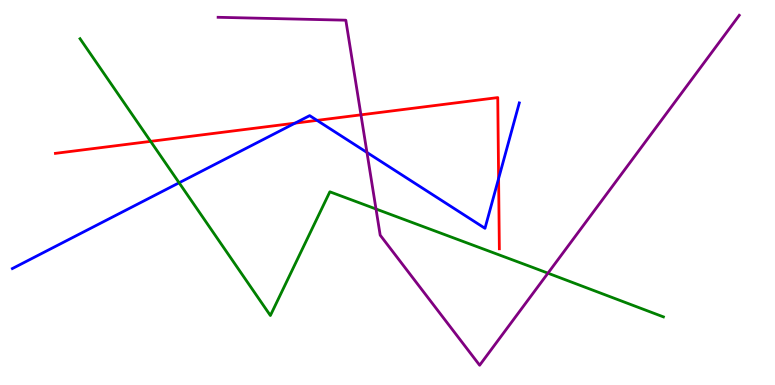[{'lines': ['blue', 'red'], 'intersections': [{'x': 3.81, 'y': 6.8}, {'x': 4.09, 'y': 6.87}, {'x': 6.43, 'y': 5.36}]}, {'lines': ['green', 'red'], 'intersections': [{'x': 1.94, 'y': 6.33}]}, {'lines': ['purple', 'red'], 'intersections': [{'x': 4.66, 'y': 7.02}]}, {'lines': ['blue', 'green'], 'intersections': [{'x': 2.31, 'y': 5.25}]}, {'lines': ['blue', 'purple'], 'intersections': [{'x': 4.74, 'y': 6.04}]}, {'lines': ['green', 'purple'], 'intersections': [{'x': 4.85, 'y': 4.57}, {'x': 7.07, 'y': 2.9}]}]